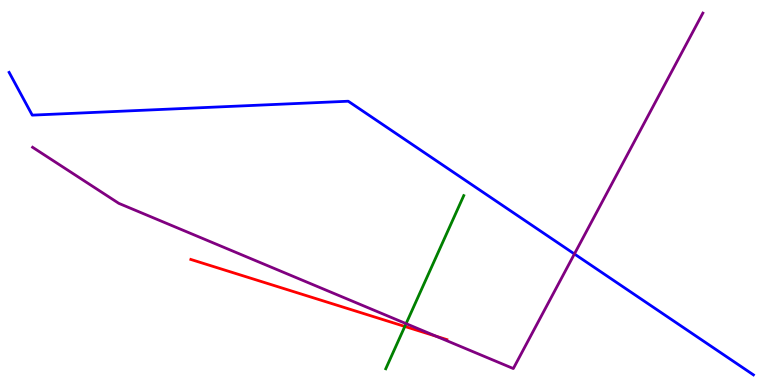[{'lines': ['blue', 'red'], 'intersections': []}, {'lines': ['green', 'red'], 'intersections': [{'x': 5.22, 'y': 1.52}]}, {'lines': ['purple', 'red'], 'intersections': [{'x': 5.63, 'y': 1.26}]}, {'lines': ['blue', 'green'], 'intersections': []}, {'lines': ['blue', 'purple'], 'intersections': [{'x': 7.41, 'y': 3.4}]}, {'lines': ['green', 'purple'], 'intersections': [{'x': 5.24, 'y': 1.59}]}]